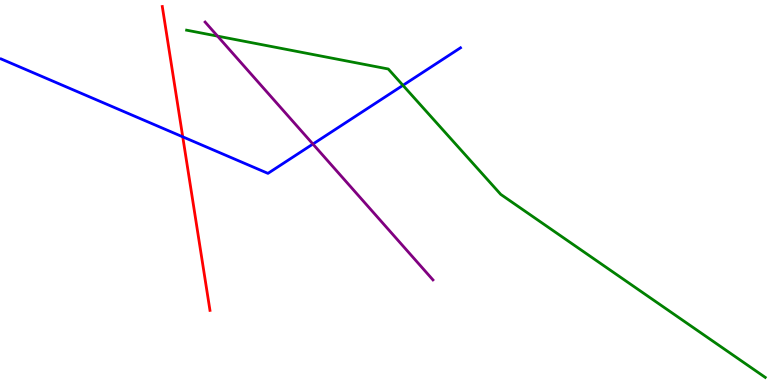[{'lines': ['blue', 'red'], 'intersections': [{'x': 2.36, 'y': 6.45}]}, {'lines': ['green', 'red'], 'intersections': []}, {'lines': ['purple', 'red'], 'intersections': []}, {'lines': ['blue', 'green'], 'intersections': [{'x': 5.2, 'y': 7.78}]}, {'lines': ['blue', 'purple'], 'intersections': [{'x': 4.04, 'y': 6.26}]}, {'lines': ['green', 'purple'], 'intersections': [{'x': 2.81, 'y': 9.06}]}]